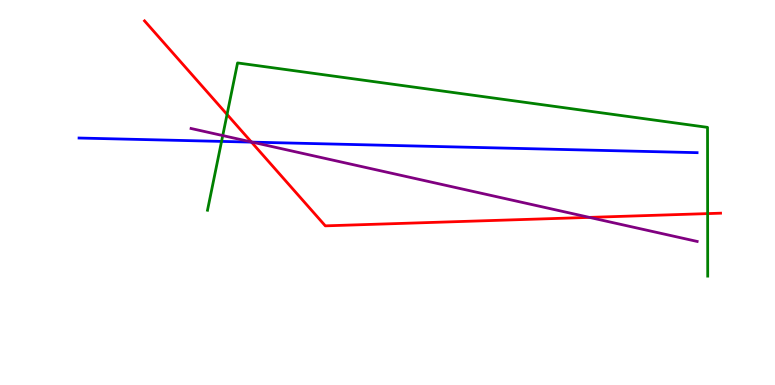[{'lines': ['blue', 'red'], 'intersections': [{'x': 3.24, 'y': 6.31}]}, {'lines': ['green', 'red'], 'intersections': [{'x': 2.93, 'y': 7.03}, {'x': 9.13, 'y': 4.45}]}, {'lines': ['purple', 'red'], 'intersections': [{'x': 3.24, 'y': 6.31}, {'x': 7.61, 'y': 4.35}]}, {'lines': ['blue', 'green'], 'intersections': [{'x': 2.86, 'y': 6.33}]}, {'lines': ['blue', 'purple'], 'intersections': [{'x': 3.25, 'y': 6.31}]}, {'lines': ['green', 'purple'], 'intersections': [{'x': 2.87, 'y': 6.48}]}]